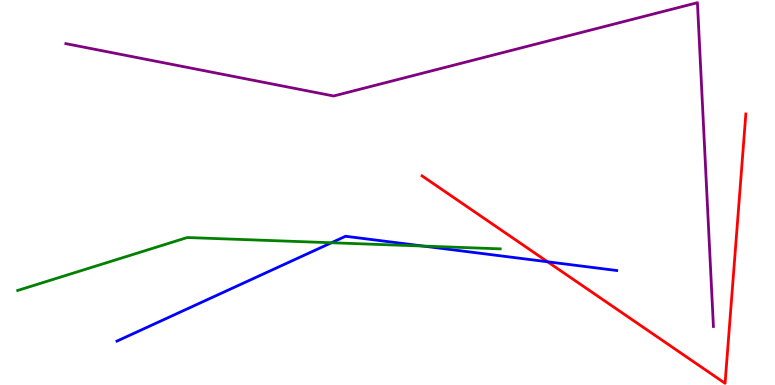[{'lines': ['blue', 'red'], 'intersections': [{'x': 7.07, 'y': 3.2}]}, {'lines': ['green', 'red'], 'intersections': []}, {'lines': ['purple', 'red'], 'intersections': []}, {'lines': ['blue', 'green'], 'intersections': [{'x': 4.28, 'y': 3.69}, {'x': 5.46, 'y': 3.61}]}, {'lines': ['blue', 'purple'], 'intersections': []}, {'lines': ['green', 'purple'], 'intersections': []}]